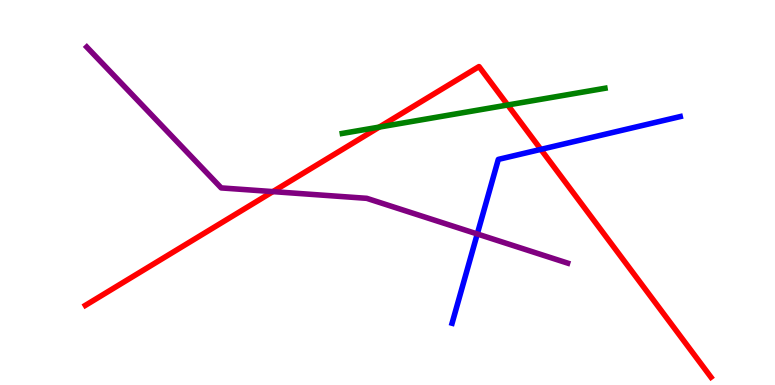[{'lines': ['blue', 'red'], 'intersections': [{'x': 6.98, 'y': 6.12}]}, {'lines': ['green', 'red'], 'intersections': [{'x': 4.89, 'y': 6.7}, {'x': 6.55, 'y': 7.27}]}, {'lines': ['purple', 'red'], 'intersections': [{'x': 3.52, 'y': 5.02}]}, {'lines': ['blue', 'green'], 'intersections': []}, {'lines': ['blue', 'purple'], 'intersections': [{'x': 6.16, 'y': 3.92}]}, {'lines': ['green', 'purple'], 'intersections': []}]